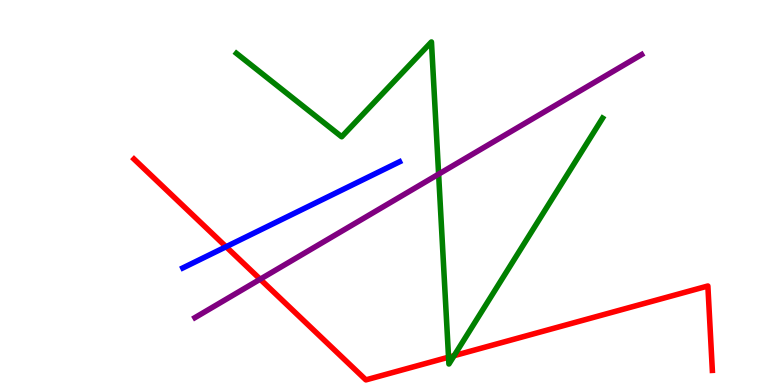[{'lines': ['blue', 'red'], 'intersections': [{'x': 2.92, 'y': 3.59}]}, {'lines': ['green', 'red'], 'intersections': [{'x': 5.79, 'y': 0.722}, {'x': 5.86, 'y': 0.762}]}, {'lines': ['purple', 'red'], 'intersections': [{'x': 3.36, 'y': 2.75}]}, {'lines': ['blue', 'green'], 'intersections': []}, {'lines': ['blue', 'purple'], 'intersections': []}, {'lines': ['green', 'purple'], 'intersections': [{'x': 5.66, 'y': 5.48}]}]